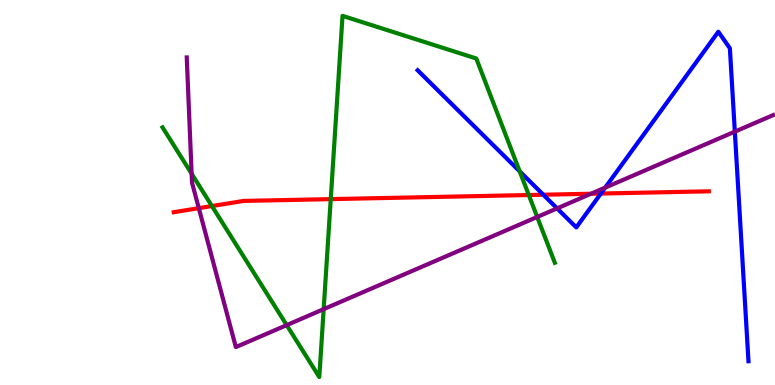[{'lines': ['blue', 'red'], 'intersections': [{'x': 7.01, 'y': 4.94}, {'x': 7.75, 'y': 4.97}]}, {'lines': ['green', 'red'], 'intersections': [{'x': 2.73, 'y': 4.65}, {'x': 4.27, 'y': 4.83}, {'x': 6.82, 'y': 4.93}]}, {'lines': ['purple', 'red'], 'intersections': [{'x': 2.57, 'y': 4.59}, {'x': 7.63, 'y': 4.97}]}, {'lines': ['blue', 'green'], 'intersections': [{'x': 6.71, 'y': 5.55}]}, {'lines': ['blue', 'purple'], 'intersections': [{'x': 7.19, 'y': 4.59}, {'x': 7.81, 'y': 5.13}, {'x': 9.48, 'y': 6.58}]}, {'lines': ['green', 'purple'], 'intersections': [{'x': 2.47, 'y': 5.49}, {'x': 3.7, 'y': 1.56}, {'x': 4.18, 'y': 1.97}, {'x': 6.93, 'y': 4.36}]}]